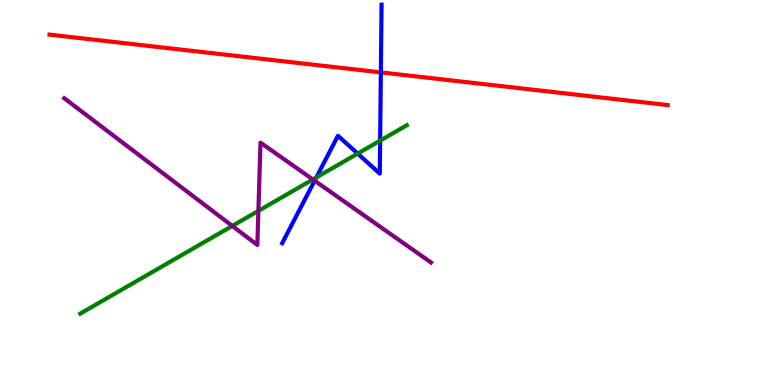[{'lines': ['blue', 'red'], 'intersections': [{'x': 4.91, 'y': 8.12}]}, {'lines': ['green', 'red'], 'intersections': []}, {'lines': ['purple', 'red'], 'intersections': []}, {'lines': ['blue', 'green'], 'intersections': [{'x': 4.08, 'y': 5.39}, {'x': 4.62, 'y': 6.01}, {'x': 4.91, 'y': 6.35}]}, {'lines': ['blue', 'purple'], 'intersections': [{'x': 4.06, 'y': 5.31}]}, {'lines': ['green', 'purple'], 'intersections': [{'x': 3.0, 'y': 4.13}, {'x': 3.33, 'y': 4.52}, {'x': 4.04, 'y': 5.34}]}]